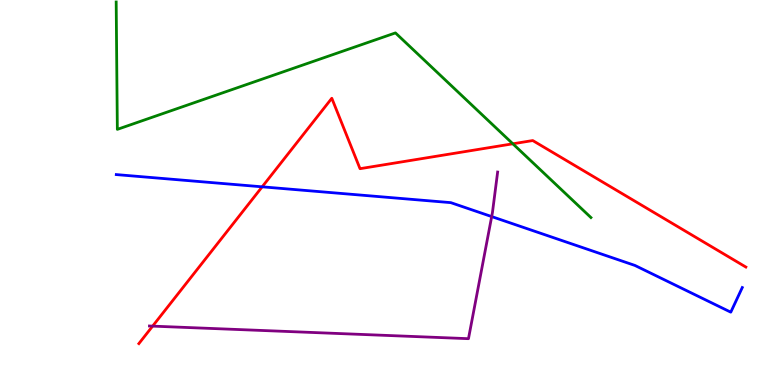[{'lines': ['blue', 'red'], 'intersections': [{'x': 3.38, 'y': 5.15}]}, {'lines': ['green', 'red'], 'intersections': [{'x': 6.62, 'y': 6.27}]}, {'lines': ['purple', 'red'], 'intersections': [{'x': 1.97, 'y': 1.53}]}, {'lines': ['blue', 'green'], 'intersections': []}, {'lines': ['blue', 'purple'], 'intersections': [{'x': 6.34, 'y': 4.37}]}, {'lines': ['green', 'purple'], 'intersections': []}]